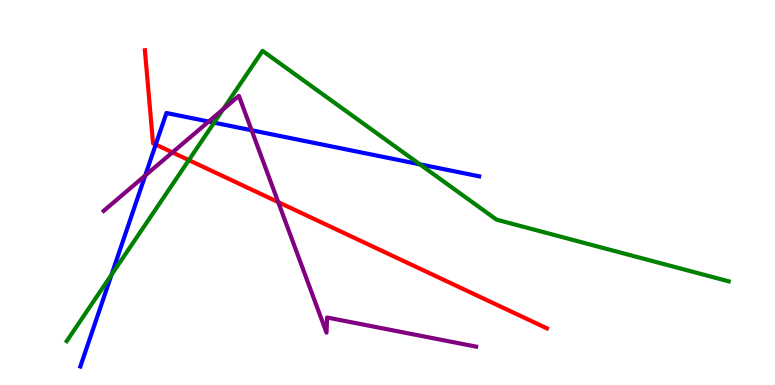[{'lines': ['blue', 'red'], 'intersections': [{'x': 2.01, 'y': 6.25}]}, {'lines': ['green', 'red'], 'intersections': [{'x': 2.44, 'y': 5.84}]}, {'lines': ['purple', 'red'], 'intersections': [{'x': 2.22, 'y': 6.04}, {'x': 3.59, 'y': 4.75}]}, {'lines': ['blue', 'green'], 'intersections': [{'x': 1.44, 'y': 2.86}, {'x': 2.76, 'y': 6.81}, {'x': 5.42, 'y': 5.73}]}, {'lines': ['blue', 'purple'], 'intersections': [{'x': 1.87, 'y': 5.44}, {'x': 2.69, 'y': 6.84}, {'x': 3.25, 'y': 6.62}]}, {'lines': ['green', 'purple'], 'intersections': [{'x': 2.88, 'y': 7.16}]}]